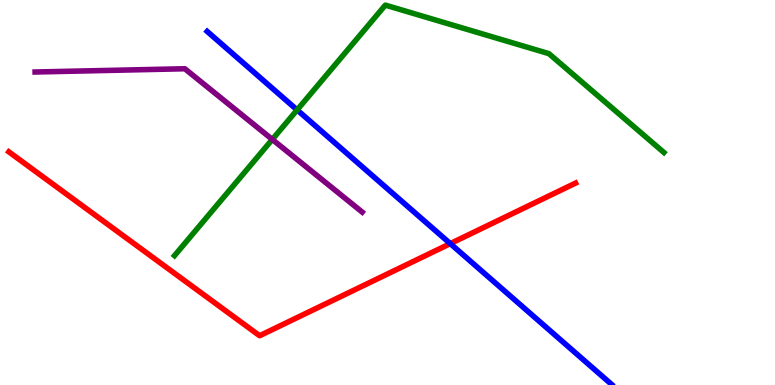[{'lines': ['blue', 'red'], 'intersections': [{'x': 5.81, 'y': 3.67}]}, {'lines': ['green', 'red'], 'intersections': []}, {'lines': ['purple', 'red'], 'intersections': []}, {'lines': ['blue', 'green'], 'intersections': [{'x': 3.83, 'y': 7.14}]}, {'lines': ['blue', 'purple'], 'intersections': []}, {'lines': ['green', 'purple'], 'intersections': [{'x': 3.51, 'y': 6.38}]}]